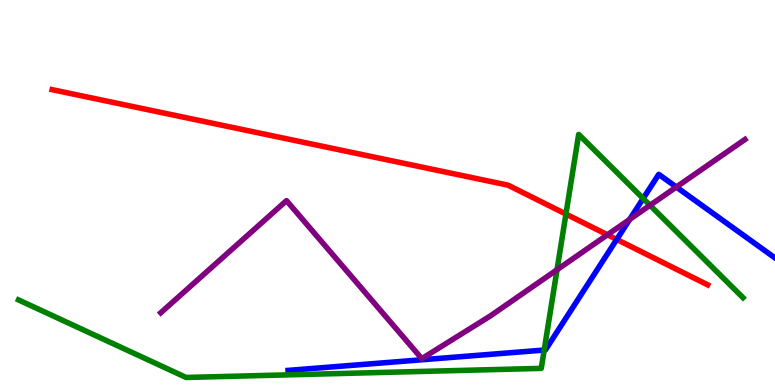[{'lines': ['blue', 'red'], 'intersections': [{'x': 7.96, 'y': 3.78}]}, {'lines': ['green', 'red'], 'intersections': [{'x': 7.3, 'y': 4.44}]}, {'lines': ['purple', 'red'], 'intersections': [{'x': 7.84, 'y': 3.9}]}, {'lines': ['blue', 'green'], 'intersections': [{'x': 7.02, 'y': 0.908}, {'x': 8.3, 'y': 4.84}]}, {'lines': ['blue', 'purple'], 'intersections': [{'x': 8.12, 'y': 4.3}, {'x': 8.73, 'y': 5.14}]}, {'lines': ['green', 'purple'], 'intersections': [{'x': 7.19, 'y': 2.99}, {'x': 8.39, 'y': 4.67}]}]